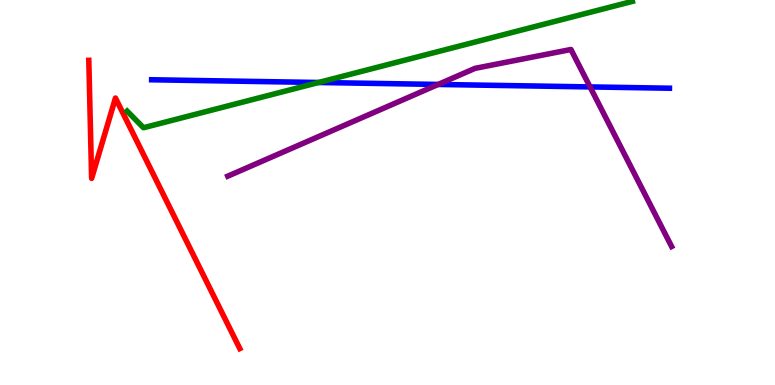[{'lines': ['blue', 'red'], 'intersections': []}, {'lines': ['green', 'red'], 'intersections': []}, {'lines': ['purple', 'red'], 'intersections': []}, {'lines': ['blue', 'green'], 'intersections': [{'x': 4.11, 'y': 7.86}]}, {'lines': ['blue', 'purple'], 'intersections': [{'x': 5.65, 'y': 7.81}, {'x': 7.61, 'y': 7.74}]}, {'lines': ['green', 'purple'], 'intersections': []}]